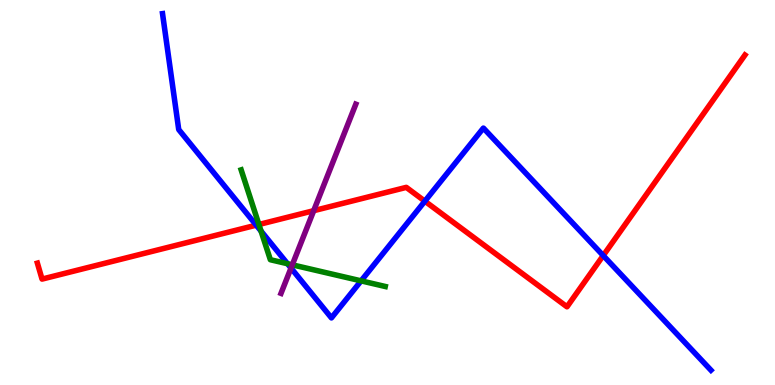[{'lines': ['blue', 'red'], 'intersections': [{'x': 3.31, 'y': 4.15}, {'x': 5.48, 'y': 4.77}, {'x': 7.78, 'y': 3.36}]}, {'lines': ['green', 'red'], 'intersections': [{'x': 3.34, 'y': 4.17}]}, {'lines': ['purple', 'red'], 'intersections': [{'x': 4.05, 'y': 4.53}]}, {'lines': ['blue', 'green'], 'intersections': [{'x': 3.37, 'y': 4.0}, {'x': 3.71, 'y': 3.15}, {'x': 4.66, 'y': 2.71}]}, {'lines': ['blue', 'purple'], 'intersections': [{'x': 3.76, 'y': 3.04}]}, {'lines': ['green', 'purple'], 'intersections': [{'x': 3.77, 'y': 3.12}]}]